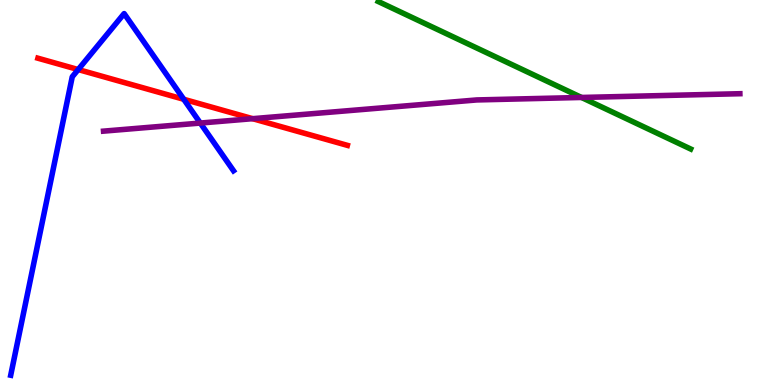[{'lines': ['blue', 'red'], 'intersections': [{'x': 1.01, 'y': 8.19}, {'x': 2.37, 'y': 7.42}]}, {'lines': ['green', 'red'], 'intersections': []}, {'lines': ['purple', 'red'], 'intersections': [{'x': 3.26, 'y': 6.92}]}, {'lines': ['blue', 'green'], 'intersections': []}, {'lines': ['blue', 'purple'], 'intersections': [{'x': 2.58, 'y': 6.8}]}, {'lines': ['green', 'purple'], 'intersections': [{'x': 7.5, 'y': 7.47}]}]